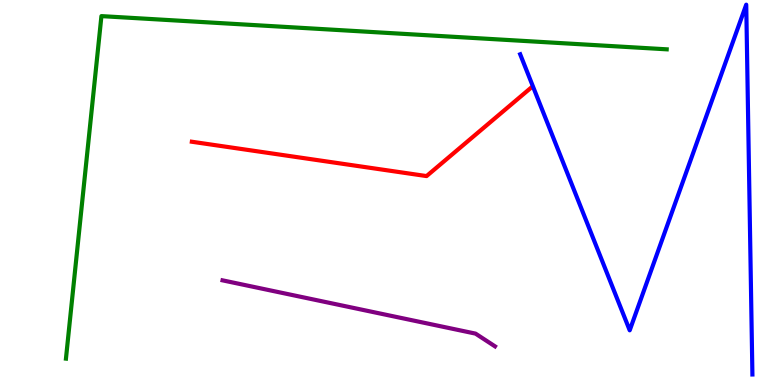[{'lines': ['blue', 'red'], 'intersections': []}, {'lines': ['green', 'red'], 'intersections': []}, {'lines': ['purple', 'red'], 'intersections': []}, {'lines': ['blue', 'green'], 'intersections': []}, {'lines': ['blue', 'purple'], 'intersections': []}, {'lines': ['green', 'purple'], 'intersections': []}]